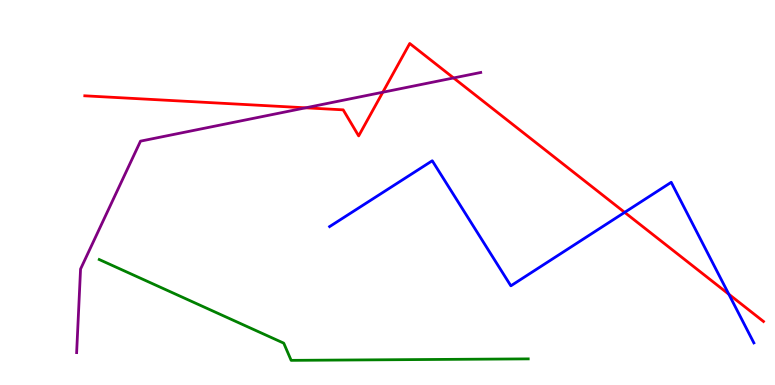[{'lines': ['blue', 'red'], 'intersections': [{'x': 8.06, 'y': 4.48}, {'x': 9.4, 'y': 2.36}]}, {'lines': ['green', 'red'], 'intersections': []}, {'lines': ['purple', 'red'], 'intersections': [{'x': 3.94, 'y': 7.2}, {'x': 4.94, 'y': 7.6}, {'x': 5.85, 'y': 7.98}]}, {'lines': ['blue', 'green'], 'intersections': []}, {'lines': ['blue', 'purple'], 'intersections': []}, {'lines': ['green', 'purple'], 'intersections': []}]